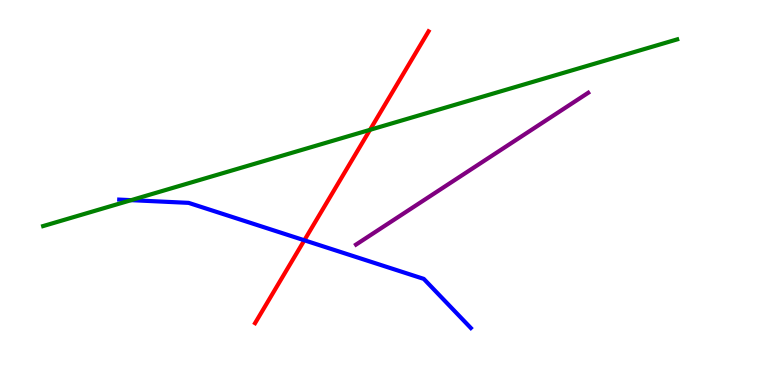[{'lines': ['blue', 'red'], 'intersections': [{'x': 3.93, 'y': 3.76}]}, {'lines': ['green', 'red'], 'intersections': [{'x': 4.77, 'y': 6.63}]}, {'lines': ['purple', 'red'], 'intersections': []}, {'lines': ['blue', 'green'], 'intersections': [{'x': 1.69, 'y': 4.8}]}, {'lines': ['blue', 'purple'], 'intersections': []}, {'lines': ['green', 'purple'], 'intersections': []}]